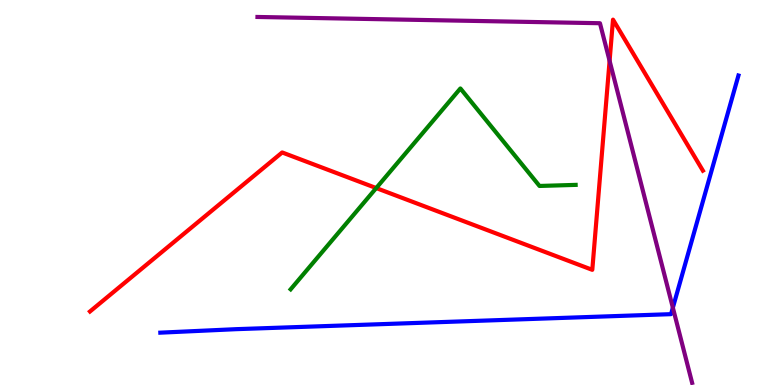[{'lines': ['blue', 'red'], 'intersections': []}, {'lines': ['green', 'red'], 'intersections': [{'x': 4.85, 'y': 5.12}]}, {'lines': ['purple', 'red'], 'intersections': [{'x': 7.87, 'y': 8.42}]}, {'lines': ['blue', 'green'], 'intersections': []}, {'lines': ['blue', 'purple'], 'intersections': [{'x': 8.68, 'y': 2.01}]}, {'lines': ['green', 'purple'], 'intersections': []}]